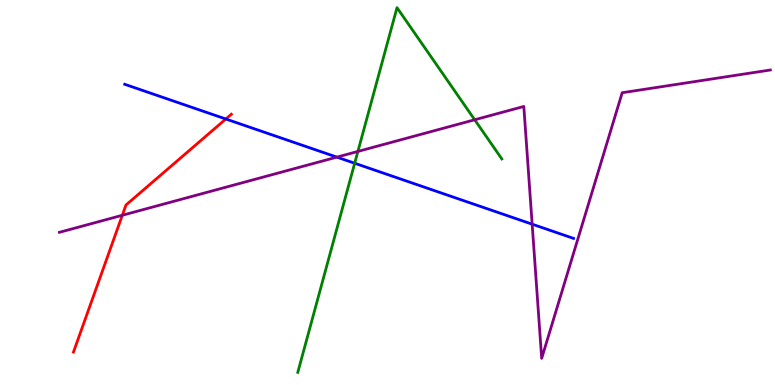[{'lines': ['blue', 'red'], 'intersections': [{'x': 2.91, 'y': 6.91}]}, {'lines': ['green', 'red'], 'intersections': []}, {'lines': ['purple', 'red'], 'intersections': [{'x': 1.58, 'y': 4.41}]}, {'lines': ['blue', 'green'], 'intersections': [{'x': 4.58, 'y': 5.76}]}, {'lines': ['blue', 'purple'], 'intersections': [{'x': 4.35, 'y': 5.92}, {'x': 6.87, 'y': 4.18}]}, {'lines': ['green', 'purple'], 'intersections': [{'x': 4.62, 'y': 6.07}, {'x': 6.12, 'y': 6.89}]}]